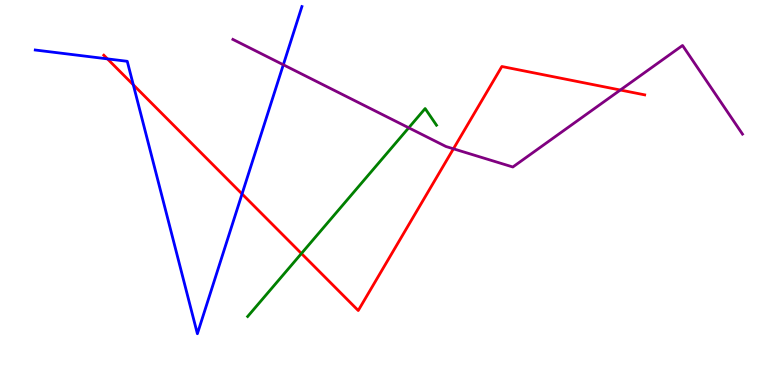[{'lines': ['blue', 'red'], 'intersections': [{'x': 1.39, 'y': 8.47}, {'x': 1.72, 'y': 7.8}, {'x': 3.12, 'y': 4.96}]}, {'lines': ['green', 'red'], 'intersections': [{'x': 3.89, 'y': 3.42}]}, {'lines': ['purple', 'red'], 'intersections': [{'x': 5.85, 'y': 6.14}, {'x': 8.0, 'y': 7.66}]}, {'lines': ['blue', 'green'], 'intersections': []}, {'lines': ['blue', 'purple'], 'intersections': [{'x': 3.66, 'y': 8.32}]}, {'lines': ['green', 'purple'], 'intersections': [{'x': 5.27, 'y': 6.68}]}]